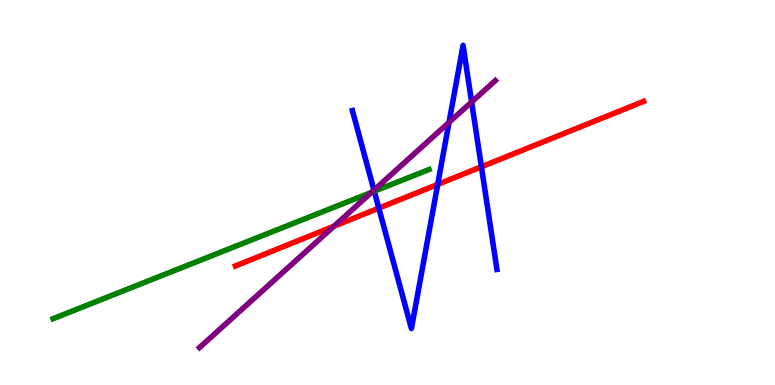[{'lines': ['blue', 'red'], 'intersections': [{'x': 4.89, 'y': 4.59}, {'x': 5.65, 'y': 5.21}, {'x': 6.21, 'y': 5.67}]}, {'lines': ['green', 'red'], 'intersections': []}, {'lines': ['purple', 'red'], 'intersections': [{'x': 4.31, 'y': 4.12}]}, {'lines': ['blue', 'green'], 'intersections': [{'x': 4.83, 'y': 5.03}]}, {'lines': ['blue', 'purple'], 'intersections': [{'x': 4.83, 'y': 5.06}, {'x': 5.79, 'y': 6.82}, {'x': 6.09, 'y': 7.35}]}, {'lines': ['green', 'purple'], 'intersections': [{'x': 4.79, 'y': 5.0}]}]